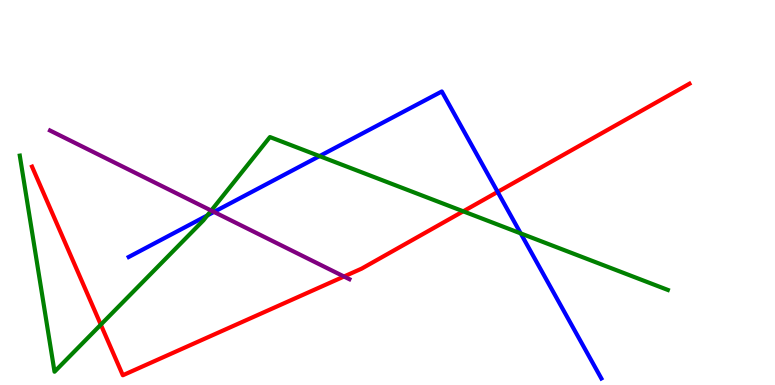[{'lines': ['blue', 'red'], 'intersections': [{'x': 6.42, 'y': 5.02}]}, {'lines': ['green', 'red'], 'intersections': [{'x': 1.3, 'y': 1.57}, {'x': 5.98, 'y': 4.51}]}, {'lines': ['purple', 'red'], 'intersections': [{'x': 4.44, 'y': 2.82}]}, {'lines': ['blue', 'green'], 'intersections': [{'x': 2.68, 'y': 4.4}, {'x': 4.12, 'y': 5.95}, {'x': 6.72, 'y': 3.94}]}, {'lines': ['blue', 'purple'], 'intersections': [{'x': 2.76, 'y': 4.5}]}, {'lines': ['green', 'purple'], 'intersections': [{'x': 2.73, 'y': 4.53}]}]